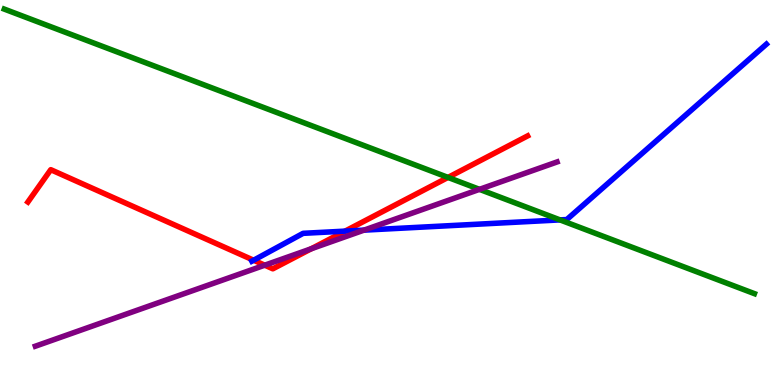[{'lines': ['blue', 'red'], 'intersections': [{'x': 3.27, 'y': 3.24}, {'x': 4.45, 'y': 4.0}]}, {'lines': ['green', 'red'], 'intersections': [{'x': 5.78, 'y': 5.39}]}, {'lines': ['purple', 'red'], 'intersections': [{'x': 3.42, 'y': 3.11}, {'x': 4.02, 'y': 3.54}]}, {'lines': ['blue', 'green'], 'intersections': [{'x': 7.23, 'y': 4.29}]}, {'lines': ['blue', 'purple'], 'intersections': [{'x': 4.7, 'y': 4.02}]}, {'lines': ['green', 'purple'], 'intersections': [{'x': 6.19, 'y': 5.08}]}]